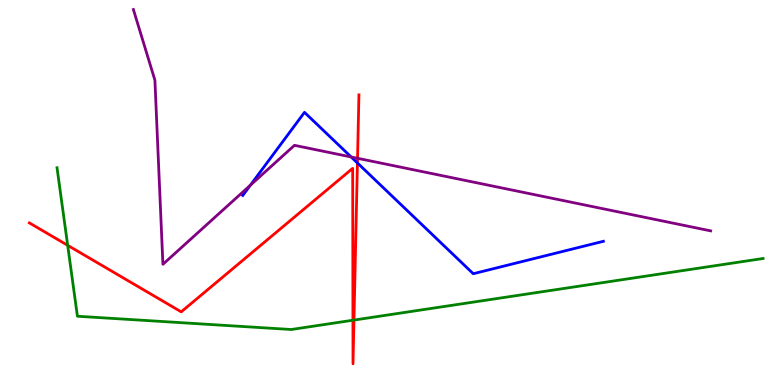[{'lines': ['blue', 'red'], 'intersections': [{'x': 4.61, 'y': 5.77}]}, {'lines': ['green', 'red'], 'intersections': [{'x': 0.873, 'y': 3.63}, {'x': 4.55, 'y': 1.68}, {'x': 4.57, 'y': 1.69}]}, {'lines': ['purple', 'red'], 'intersections': [{'x': 4.61, 'y': 5.89}]}, {'lines': ['blue', 'green'], 'intersections': []}, {'lines': ['blue', 'purple'], 'intersections': [{'x': 3.23, 'y': 5.19}, {'x': 4.53, 'y': 5.92}]}, {'lines': ['green', 'purple'], 'intersections': []}]